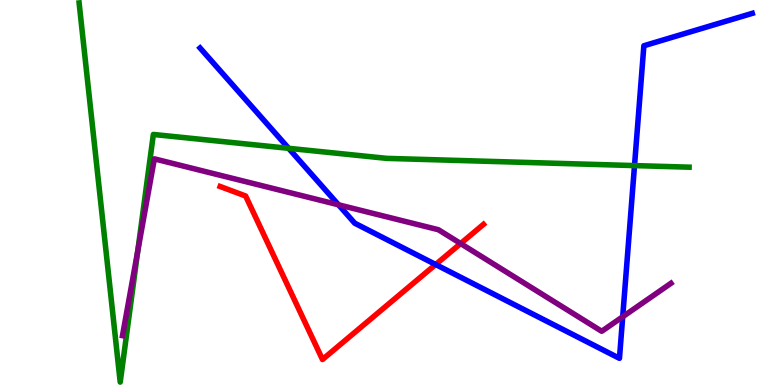[{'lines': ['blue', 'red'], 'intersections': [{'x': 5.62, 'y': 3.13}]}, {'lines': ['green', 'red'], 'intersections': []}, {'lines': ['purple', 'red'], 'intersections': [{'x': 5.94, 'y': 3.67}]}, {'lines': ['blue', 'green'], 'intersections': [{'x': 3.72, 'y': 6.15}, {'x': 8.19, 'y': 5.7}]}, {'lines': ['blue', 'purple'], 'intersections': [{'x': 4.37, 'y': 4.68}, {'x': 8.03, 'y': 1.77}]}, {'lines': ['green', 'purple'], 'intersections': [{'x': 1.78, 'y': 3.48}]}]